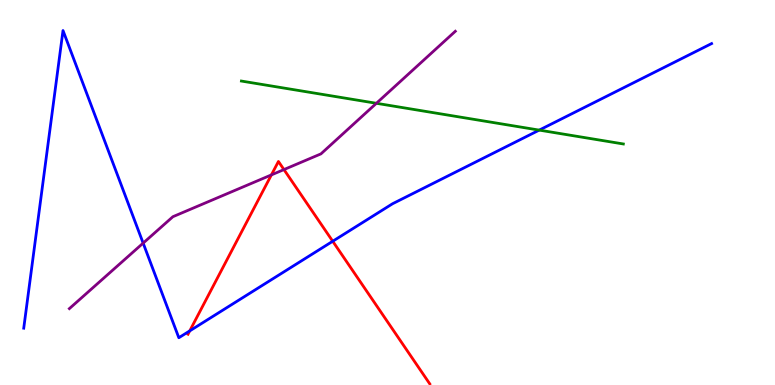[{'lines': ['blue', 'red'], 'intersections': [{'x': 2.45, 'y': 1.41}, {'x': 4.29, 'y': 3.73}]}, {'lines': ['green', 'red'], 'intersections': []}, {'lines': ['purple', 'red'], 'intersections': [{'x': 3.5, 'y': 5.46}, {'x': 3.66, 'y': 5.6}]}, {'lines': ['blue', 'green'], 'intersections': [{'x': 6.96, 'y': 6.62}]}, {'lines': ['blue', 'purple'], 'intersections': [{'x': 1.85, 'y': 3.69}]}, {'lines': ['green', 'purple'], 'intersections': [{'x': 4.86, 'y': 7.32}]}]